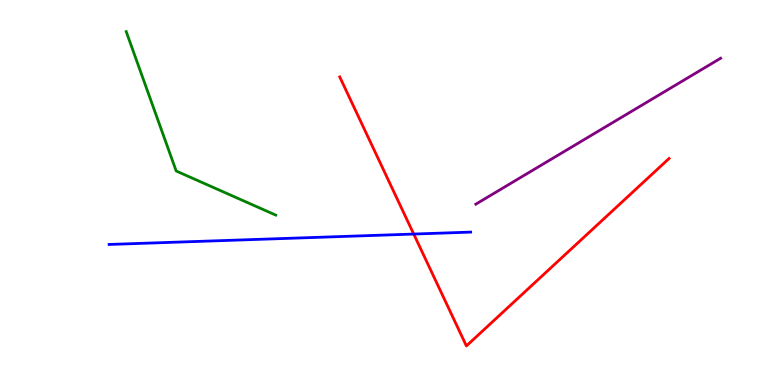[{'lines': ['blue', 'red'], 'intersections': [{'x': 5.34, 'y': 3.92}]}, {'lines': ['green', 'red'], 'intersections': []}, {'lines': ['purple', 'red'], 'intersections': []}, {'lines': ['blue', 'green'], 'intersections': []}, {'lines': ['blue', 'purple'], 'intersections': []}, {'lines': ['green', 'purple'], 'intersections': []}]